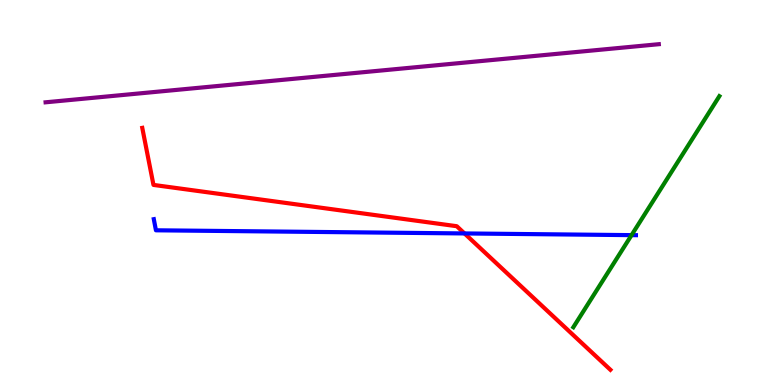[{'lines': ['blue', 'red'], 'intersections': [{'x': 5.99, 'y': 3.94}]}, {'lines': ['green', 'red'], 'intersections': []}, {'lines': ['purple', 'red'], 'intersections': []}, {'lines': ['blue', 'green'], 'intersections': [{'x': 8.15, 'y': 3.89}]}, {'lines': ['blue', 'purple'], 'intersections': []}, {'lines': ['green', 'purple'], 'intersections': []}]